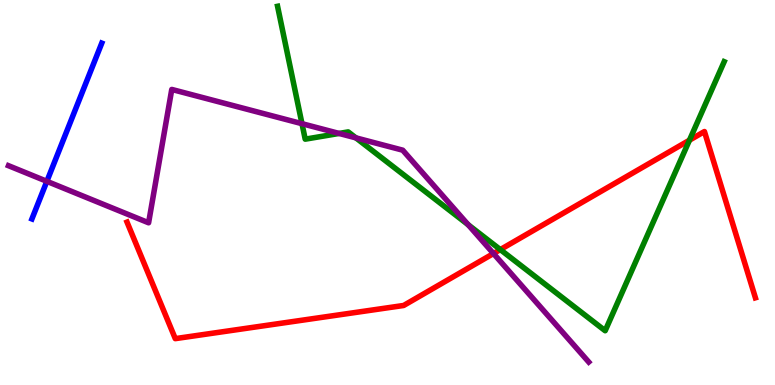[{'lines': ['blue', 'red'], 'intersections': []}, {'lines': ['green', 'red'], 'intersections': [{'x': 6.46, 'y': 3.52}, {'x': 8.9, 'y': 6.36}]}, {'lines': ['purple', 'red'], 'intersections': [{'x': 6.37, 'y': 3.41}]}, {'lines': ['blue', 'green'], 'intersections': []}, {'lines': ['blue', 'purple'], 'intersections': [{'x': 0.605, 'y': 5.29}]}, {'lines': ['green', 'purple'], 'intersections': [{'x': 3.9, 'y': 6.79}, {'x': 4.38, 'y': 6.53}, {'x': 4.59, 'y': 6.42}, {'x': 6.04, 'y': 4.16}]}]